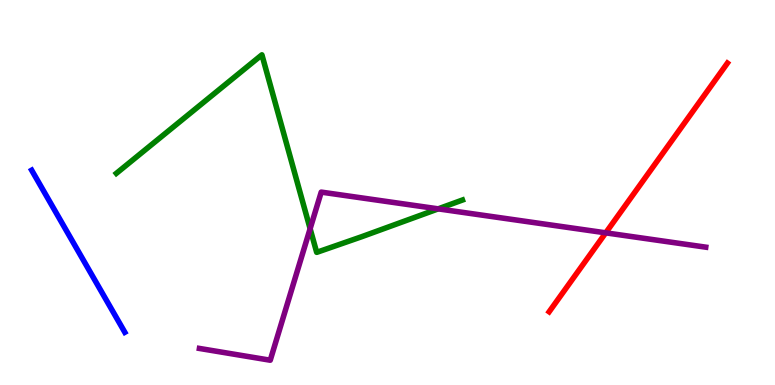[{'lines': ['blue', 'red'], 'intersections': []}, {'lines': ['green', 'red'], 'intersections': []}, {'lines': ['purple', 'red'], 'intersections': [{'x': 7.82, 'y': 3.95}]}, {'lines': ['blue', 'green'], 'intersections': []}, {'lines': ['blue', 'purple'], 'intersections': []}, {'lines': ['green', 'purple'], 'intersections': [{'x': 4.0, 'y': 4.06}, {'x': 5.65, 'y': 4.58}]}]